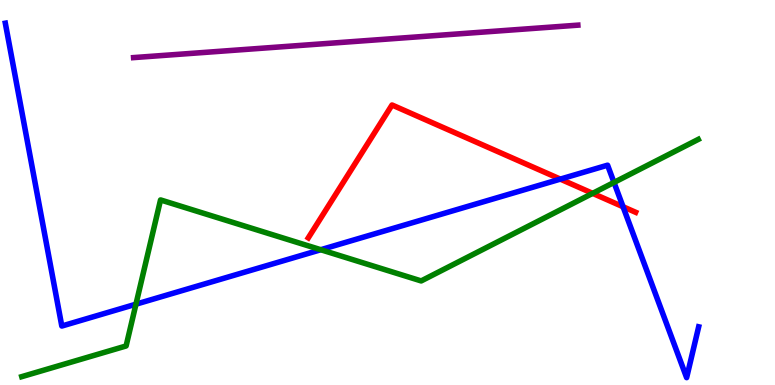[{'lines': ['blue', 'red'], 'intersections': [{'x': 7.23, 'y': 5.35}, {'x': 8.04, 'y': 4.63}]}, {'lines': ['green', 'red'], 'intersections': [{'x': 7.65, 'y': 4.98}]}, {'lines': ['purple', 'red'], 'intersections': []}, {'lines': ['blue', 'green'], 'intersections': [{'x': 1.75, 'y': 2.1}, {'x': 4.14, 'y': 3.51}, {'x': 7.92, 'y': 5.26}]}, {'lines': ['blue', 'purple'], 'intersections': []}, {'lines': ['green', 'purple'], 'intersections': []}]